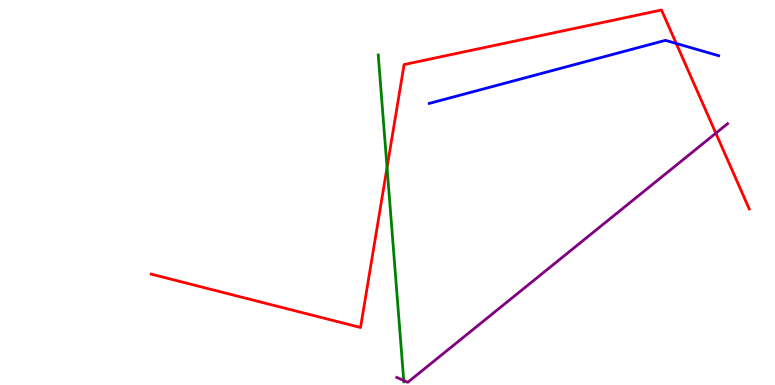[{'lines': ['blue', 'red'], 'intersections': [{'x': 8.73, 'y': 8.87}]}, {'lines': ['green', 'red'], 'intersections': [{'x': 4.99, 'y': 5.65}]}, {'lines': ['purple', 'red'], 'intersections': [{'x': 9.24, 'y': 6.54}]}, {'lines': ['blue', 'green'], 'intersections': []}, {'lines': ['blue', 'purple'], 'intersections': []}, {'lines': ['green', 'purple'], 'intersections': [{'x': 5.21, 'y': 0.117}]}]